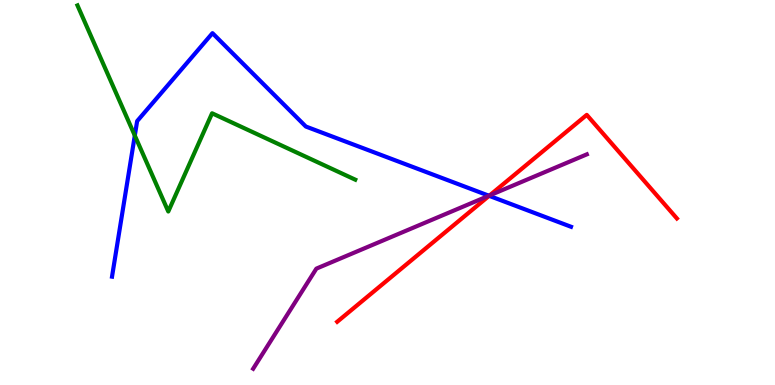[{'lines': ['blue', 'red'], 'intersections': [{'x': 6.31, 'y': 4.91}]}, {'lines': ['green', 'red'], 'intersections': []}, {'lines': ['purple', 'red'], 'intersections': [{'x': 6.32, 'y': 4.92}]}, {'lines': ['blue', 'green'], 'intersections': [{'x': 1.74, 'y': 6.48}]}, {'lines': ['blue', 'purple'], 'intersections': [{'x': 6.31, 'y': 4.92}]}, {'lines': ['green', 'purple'], 'intersections': []}]